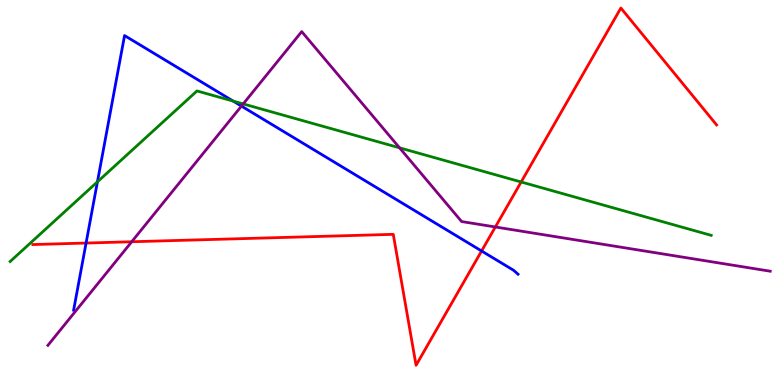[{'lines': ['blue', 'red'], 'intersections': [{'x': 1.11, 'y': 3.69}, {'x': 6.21, 'y': 3.48}]}, {'lines': ['green', 'red'], 'intersections': [{'x': 6.72, 'y': 5.27}]}, {'lines': ['purple', 'red'], 'intersections': [{'x': 1.7, 'y': 3.72}, {'x': 6.39, 'y': 4.1}]}, {'lines': ['blue', 'green'], 'intersections': [{'x': 1.26, 'y': 5.28}, {'x': 3.01, 'y': 7.37}]}, {'lines': ['blue', 'purple'], 'intersections': [{'x': 3.12, 'y': 7.24}]}, {'lines': ['green', 'purple'], 'intersections': [{'x': 3.14, 'y': 7.3}, {'x': 5.16, 'y': 6.16}]}]